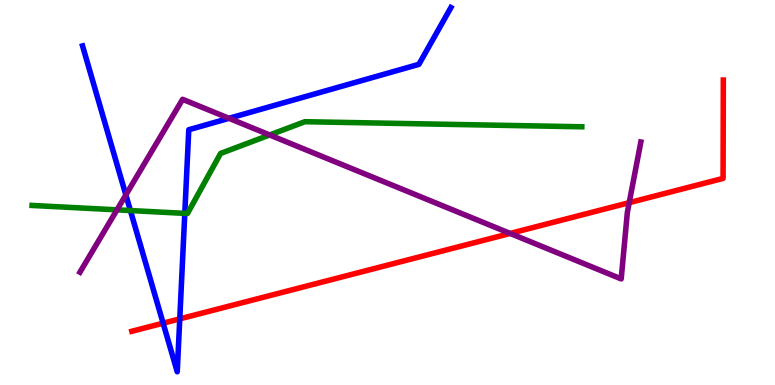[{'lines': ['blue', 'red'], 'intersections': [{'x': 2.1, 'y': 1.61}, {'x': 2.32, 'y': 1.72}]}, {'lines': ['green', 'red'], 'intersections': []}, {'lines': ['purple', 'red'], 'intersections': [{'x': 6.58, 'y': 3.94}, {'x': 8.12, 'y': 4.74}]}, {'lines': ['blue', 'green'], 'intersections': [{'x': 1.68, 'y': 4.53}, {'x': 2.38, 'y': 4.46}]}, {'lines': ['blue', 'purple'], 'intersections': [{'x': 1.62, 'y': 4.94}, {'x': 2.95, 'y': 6.93}]}, {'lines': ['green', 'purple'], 'intersections': [{'x': 1.51, 'y': 4.55}, {'x': 3.48, 'y': 6.49}]}]